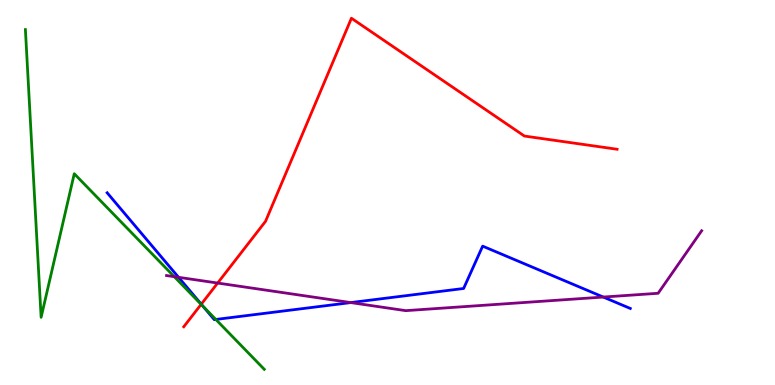[{'lines': ['blue', 'red'], 'intersections': [{'x': 2.6, 'y': 2.1}]}, {'lines': ['green', 'red'], 'intersections': [{'x': 2.6, 'y': 2.1}]}, {'lines': ['purple', 'red'], 'intersections': [{'x': 2.81, 'y': 2.65}]}, {'lines': ['blue', 'green'], 'intersections': [{'x': 2.62, 'y': 2.05}, {'x': 2.78, 'y': 1.7}]}, {'lines': ['blue', 'purple'], 'intersections': [{'x': 2.3, 'y': 2.8}, {'x': 4.53, 'y': 2.14}, {'x': 7.78, 'y': 2.28}]}, {'lines': ['green', 'purple'], 'intersections': [{'x': 2.25, 'y': 2.81}]}]